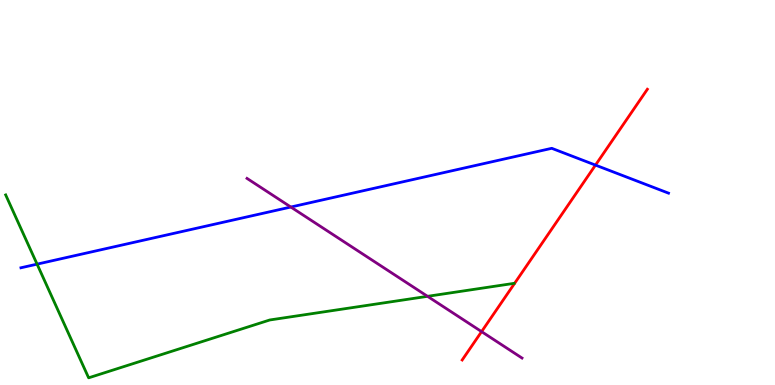[{'lines': ['blue', 'red'], 'intersections': [{'x': 7.68, 'y': 5.71}]}, {'lines': ['green', 'red'], 'intersections': []}, {'lines': ['purple', 'red'], 'intersections': [{'x': 6.21, 'y': 1.39}]}, {'lines': ['blue', 'green'], 'intersections': [{'x': 0.478, 'y': 3.14}]}, {'lines': ['blue', 'purple'], 'intersections': [{'x': 3.75, 'y': 4.62}]}, {'lines': ['green', 'purple'], 'intersections': [{'x': 5.52, 'y': 2.3}]}]